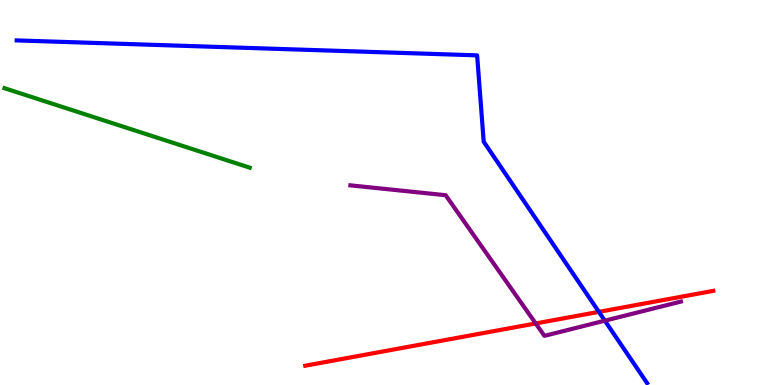[{'lines': ['blue', 'red'], 'intersections': [{'x': 7.73, 'y': 1.9}]}, {'lines': ['green', 'red'], 'intersections': []}, {'lines': ['purple', 'red'], 'intersections': [{'x': 6.91, 'y': 1.6}]}, {'lines': ['blue', 'green'], 'intersections': []}, {'lines': ['blue', 'purple'], 'intersections': [{'x': 7.8, 'y': 1.67}]}, {'lines': ['green', 'purple'], 'intersections': []}]